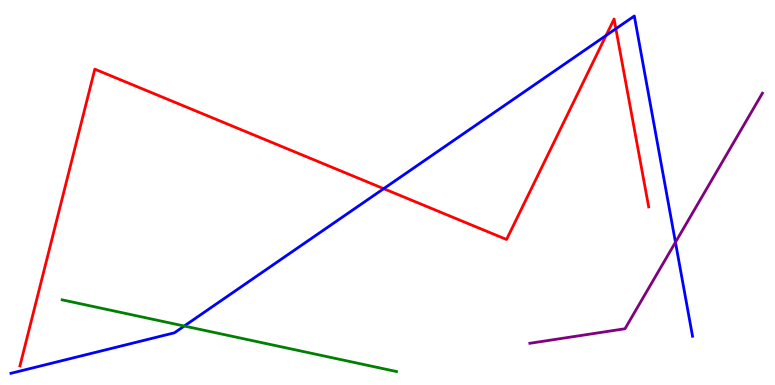[{'lines': ['blue', 'red'], 'intersections': [{'x': 4.95, 'y': 5.1}, {'x': 7.82, 'y': 9.08}, {'x': 7.95, 'y': 9.25}]}, {'lines': ['green', 'red'], 'intersections': []}, {'lines': ['purple', 'red'], 'intersections': []}, {'lines': ['blue', 'green'], 'intersections': [{'x': 2.38, 'y': 1.53}]}, {'lines': ['blue', 'purple'], 'intersections': [{'x': 8.72, 'y': 3.71}]}, {'lines': ['green', 'purple'], 'intersections': []}]